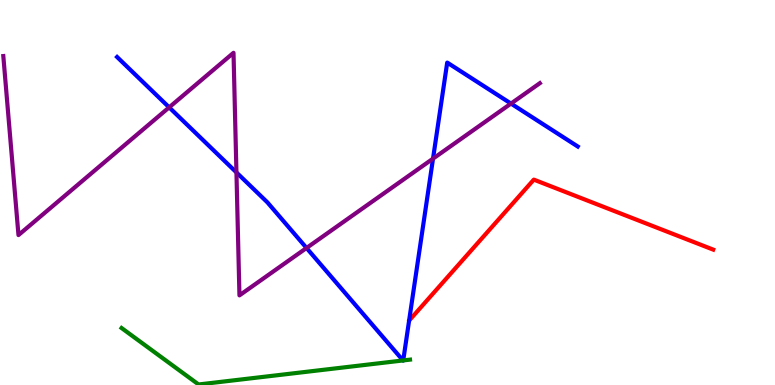[{'lines': ['blue', 'red'], 'intersections': []}, {'lines': ['green', 'red'], 'intersections': []}, {'lines': ['purple', 'red'], 'intersections': []}, {'lines': ['blue', 'green'], 'intersections': [{'x': 5.2, 'y': 0.637}, {'x': 5.2, 'y': 0.638}]}, {'lines': ['blue', 'purple'], 'intersections': [{'x': 2.18, 'y': 7.21}, {'x': 3.05, 'y': 5.52}, {'x': 3.96, 'y': 3.56}, {'x': 5.59, 'y': 5.88}, {'x': 6.59, 'y': 7.31}]}, {'lines': ['green', 'purple'], 'intersections': []}]